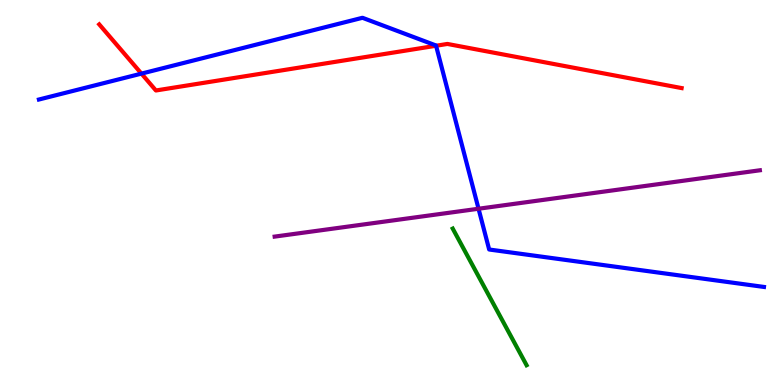[{'lines': ['blue', 'red'], 'intersections': [{'x': 1.83, 'y': 8.09}, {'x': 5.63, 'y': 8.81}]}, {'lines': ['green', 'red'], 'intersections': []}, {'lines': ['purple', 'red'], 'intersections': []}, {'lines': ['blue', 'green'], 'intersections': []}, {'lines': ['blue', 'purple'], 'intersections': [{'x': 6.17, 'y': 4.58}]}, {'lines': ['green', 'purple'], 'intersections': []}]